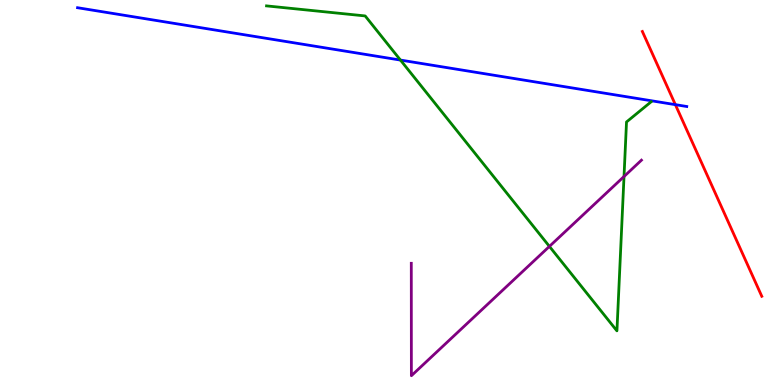[{'lines': ['blue', 'red'], 'intersections': [{'x': 8.71, 'y': 7.28}]}, {'lines': ['green', 'red'], 'intersections': []}, {'lines': ['purple', 'red'], 'intersections': []}, {'lines': ['blue', 'green'], 'intersections': [{'x': 5.17, 'y': 8.44}]}, {'lines': ['blue', 'purple'], 'intersections': []}, {'lines': ['green', 'purple'], 'intersections': [{'x': 7.09, 'y': 3.6}, {'x': 8.05, 'y': 5.42}]}]